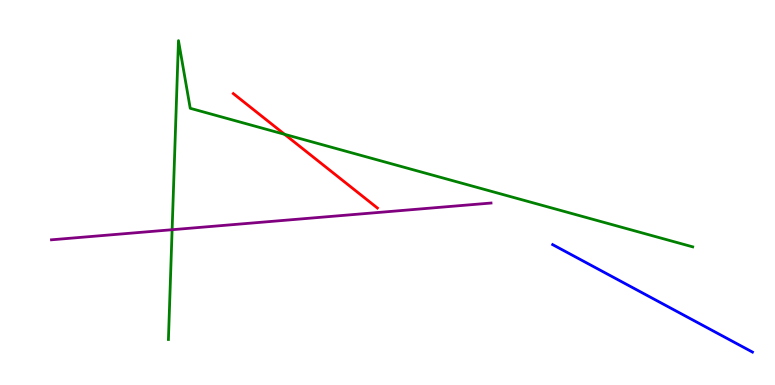[{'lines': ['blue', 'red'], 'intersections': []}, {'lines': ['green', 'red'], 'intersections': [{'x': 3.67, 'y': 6.51}]}, {'lines': ['purple', 'red'], 'intersections': []}, {'lines': ['blue', 'green'], 'intersections': []}, {'lines': ['blue', 'purple'], 'intersections': []}, {'lines': ['green', 'purple'], 'intersections': [{'x': 2.22, 'y': 4.03}]}]